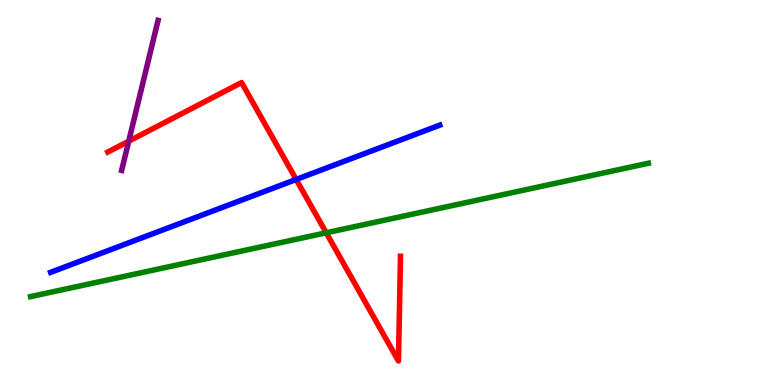[{'lines': ['blue', 'red'], 'intersections': [{'x': 3.82, 'y': 5.34}]}, {'lines': ['green', 'red'], 'intersections': [{'x': 4.21, 'y': 3.95}]}, {'lines': ['purple', 'red'], 'intersections': [{'x': 1.66, 'y': 6.33}]}, {'lines': ['blue', 'green'], 'intersections': []}, {'lines': ['blue', 'purple'], 'intersections': []}, {'lines': ['green', 'purple'], 'intersections': []}]